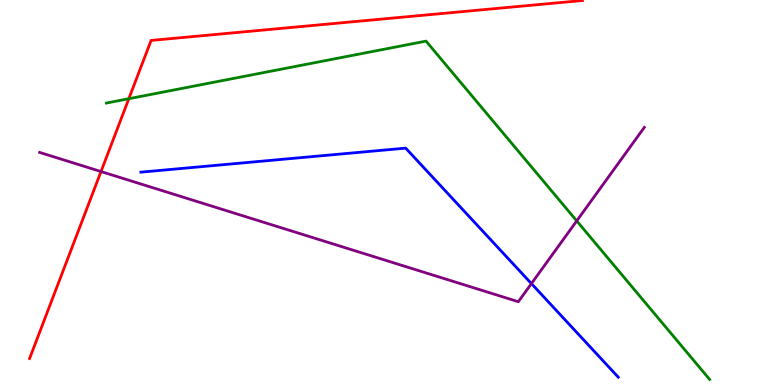[{'lines': ['blue', 'red'], 'intersections': []}, {'lines': ['green', 'red'], 'intersections': [{'x': 1.66, 'y': 7.44}]}, {'lines': ['purple', 'red'], 'intersections': [{'x': 1.3, 'y': 5.54}]}, {'lines': ['blue', 'green'], 'intersections': []}, {'lines': ['blue', 'purple'], 'intersections': [{'x': 6.86, 'y': 2.63}]}, {'lines': ['green', 'purple'], 'intersections': [{'x': 7.44, 'y': 4.26}]}]